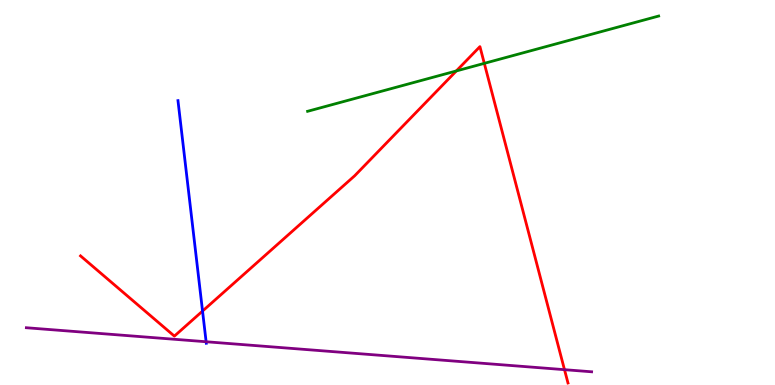[{'lines': ['blue', 'red'], 'intersections': [{'x': 2.61, 'y': 1.92}]}, {'lines': ['green', 'red'], 'intersections': [{'x': 5.89, 'y': 8.16}, {'x': 6.25, 'y': 8.35}]}, {'lines': ['purple', 'red'], 'intersections': [{'x': 7.28, 'y': 0.398}]}, {'lines': ['blue', 'green'], 'intersections': []}, {'lines': ['blue', 'purple'], 'intersections': [{'x': 2.66, 'y': 1.12}]}, {'lines': ['green', 'purple'], 'intersections': []}]